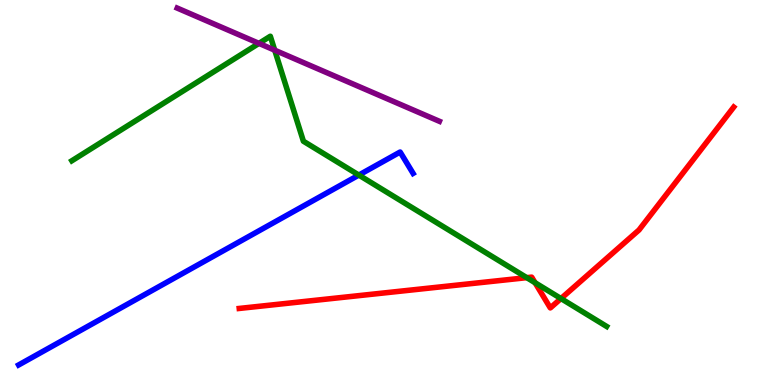[{'lines': ['blue', 'red'], 'intersections': []}, {'lines': ['green', 'red'], 'intersections': [{'x': 6.8, 'y': 2.79}, {'x': 6.9, 'y': 2.66}, {'x': 7.24, 'y': 2.25}]}, {'lines': ['purple', 'red'], 'intersections': []}, {'lines': ['blue', 'green'], 'intersections': [{'x': 4.63, 'y': 5.45}]}, {'lines': ['blue', 'purple'], 'intersections': []}, {'lines': ['green', 'purple'], 'intersections': [{'x': 3.34, 'y': 8.87}, {'x': 3.54, 'y': 8.7}]}]